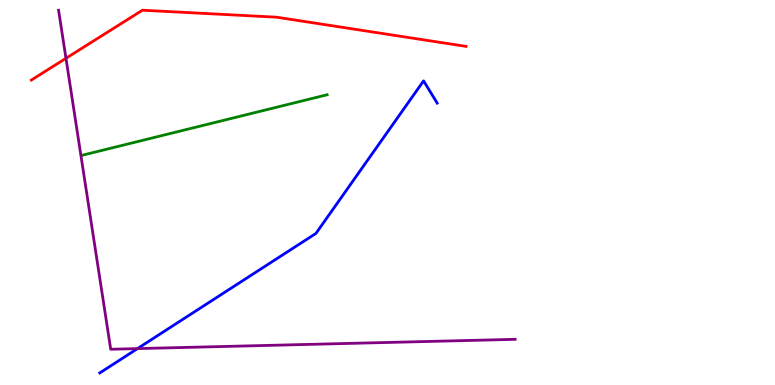[{'lines': ['blue', 'red'], 'intersections': []}, {'lines': ['green', 'red'], 'intersections': []}, {'lines': ['purple', 'red'], 'intersections': [{'x': 0.851, 'y': 8.49}]}, {'lines': ['blue', 'green'], 'intersections': []}, {'lines': ['blue', 'purple'], 'intersections': [{'x': 1.77, 'y': 0.945}]}, {'lines': ['green', 'purple'], 'intersections': []}]